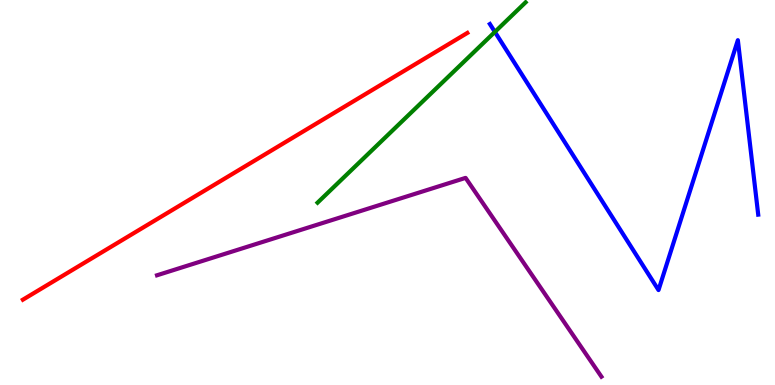[{'lines': ['blue', 'red'], 'intersections': []}, {'lines': ['green', 'red'], 'intersections': []}, {'lines': ['purple', 'red'], 'intersections': []}, {'lines': ['blue', 'green'], 'intersections': [{'x': 6.39, 'y': 9.17}]}, {'lines': ['blue', 'purple'], 'intersections': []}, {'lines': ['green', 'purple'], 'intersections': []}]